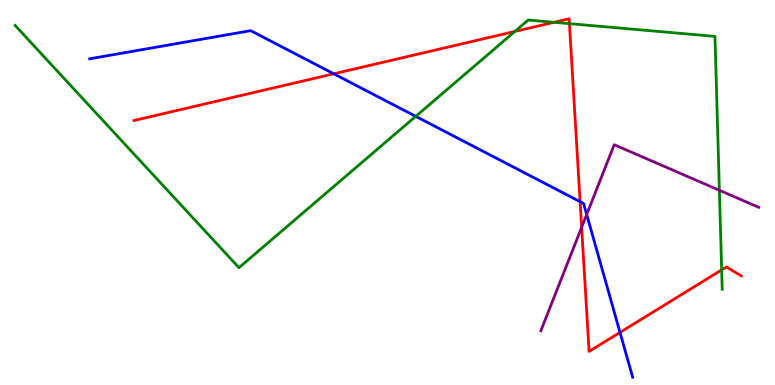[{'lines': ['blue', 'red'], 'intersections': [{'x': 4.31, 'y': 8.08}, {'x': 7.49, 'y': 4.76}, {'x': 8.0, 'y': 1.37}]}, {'lines': ['green', 'red'], 'intersections': [{'x': 6.64, 'y': 9.18}, {'x': 7.15, 'y': 9.42}, {'x': 7.35, 'y': 9.39}, {'x': 9.31, 'y': 2.99}]}, {'lines': ['purple', 'red'], 'intersections': [{'x': 7.51, 'y': 4.09}]}, {'lines': ['blue', 'green'], 'intersections': [{'x': 5.36, 'y': 6.98}]}, {'lines': ['blue', 'purple'], 'intersections': [{'x': 7.57, 'y': 4.43}]}, {'lines': ['green', 'purple'], 'intersections': [{'x': 9.28, 'y': 5.06}]}]